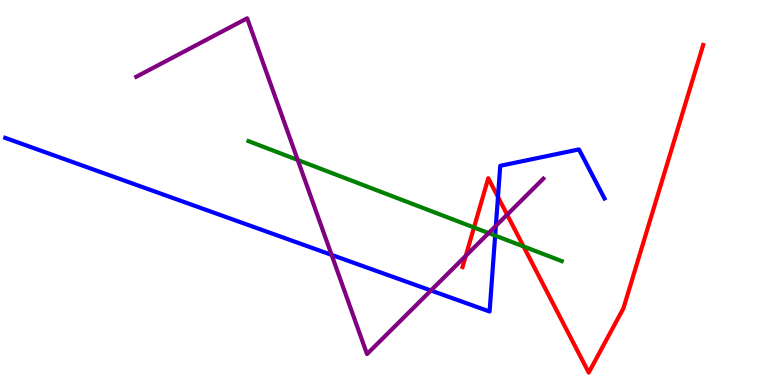[{'lines': ['blue', 'red'], 'intersections': [{'x': 6.43, 'y': 4.88}]}, {'lines': ['green', 'red'], 'intersections': [{'x': 6.12, 'y': 4.09}, {'x': 6.76, 'y': 3.6}]}, {'lines': ['purple', 'red'], 'intersections': [{'x': 6.01, 'y': 3.36}, {'x': 6.54, 'y': 4.42}]}, {'lines': ['blue', 'green'], 'intersections': [{'x': 6.39, 'y': 3.88}]}, {'lines': ['blue', 'purple'], 'intersections': [{'x': 4.28, 'y': 3.38}, {'x': 5.56, 'y': 2.45}, {'x': 6.4, 'y': 4.13}]}, {'lines': ['green', 'purple'], 'intersections': [{'x': 3.84, 'y': 5.84}, {'x': 6.31, 'y': 3.95}]}]